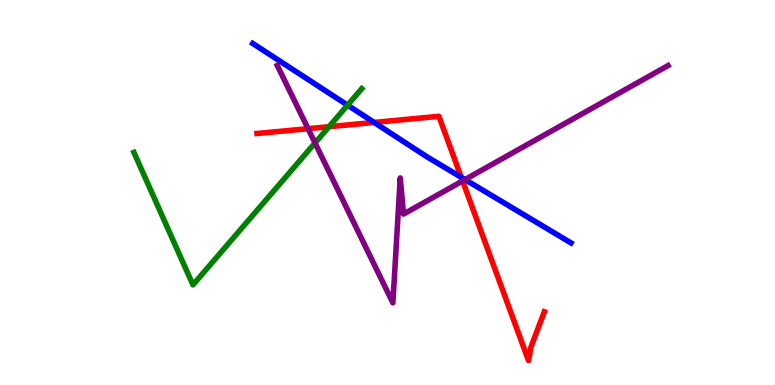[{'lines': ['blue', 'red'], 'intersections': [{'x': 4.83, 'y': 6.82}, {'x': 5.95, 'y': 5.39}]}, {'lines': ['green', 'red'], 'intersections': [{'x': 4.25, 'y': 6.71}]}, {'lines': ['purple', 'red'], 'intersections': [{'x': 3.98, 'y': 6.66}, {'x': 5.97, 'y': 5.3}]}, {'lines': ['blue', 'green'], 'intersections': [{'x': 4.48, 'y': 7.27}]}, {'lines': ['blue', 'purple'], 'intersections': [{'x': 6.0, 'y': 5.34}]}, {'lines': ['green', 'purple'], 'intersections': [{'x': 4.06, 'y': 6.29}]}]